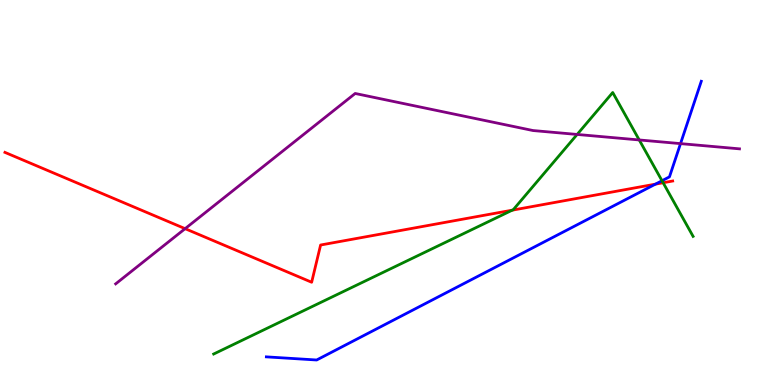[{'lines': ['blue', 'red'], 'intersections': [{'x': 8.46, 'y': 5.22}]}, {'lines': ['green', 'red'], 'intersections': [{'x': 6.61, 'y': 4.54}, {'x': 8.56, 'y': 5.25}]}, {'lines': ['purple', 'red'], 'intersections': [{'x': 2.39, 'y': 4.06}]}, {'lines': ['blue', 'green'], 'intersections': [{'x': 8.54, 'y': 5.31}]}, {'lines': ['blue', 'purple'], 'intersections': [{'x': 8.78, 'y': 6.27}]}, {'lines': ['green', 'purple'], 'intersections': [{'x': 7.45, 'y': 6.51}, {'x': 8.25, 'y': 6.36}]}]